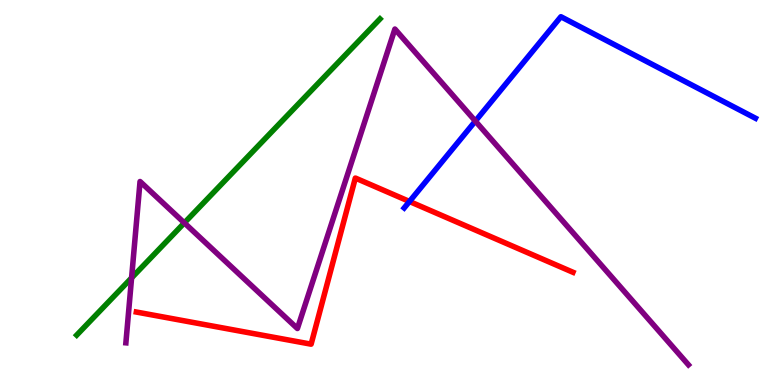[{'lines': ['blue', 'red'], 'intersections': [{'x': 5.28, 'y': 4.77}]}, {'lines': ['green', 'red'], 'intersections': []}, {'lines': ['purple', 'red'], 'intersections': []}, {'lines': ['blue', 'green'], 'intersections': []}, {'lines': ['blue', 'purple'], 'intersections': [{'x': 6.13, 'y': 6.85}]}, {'lines': ['green', 'purple'], 'intersections': [{'x': 1.7, 'y': 2.78}, {'x': 2.38, 'y': 4.21}]}]